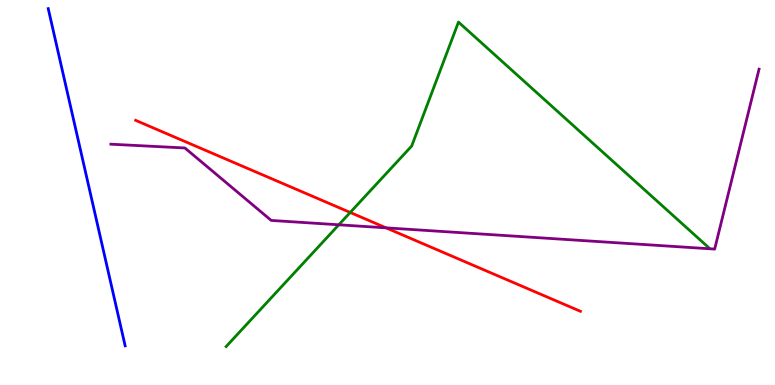[{'lines': ['blue', 'red'], 'intersections': []}, {'lines': ['green', 'red'], 'intersections': [{'x': 4.52, 'y': 4.48}]}, {'lines': ['purple', 'red'], 'intersections': [{'x': 4.98, 'y': 4.08}]}, {'lines': ['blue', 'green'], 'intersections': []}, {'lines': ['blue', 'purple'], 'intersections': []}, {'lines': ['green', 'purple'], 'intersections': [{'x': 4.37, 'y': 4.16}]}]